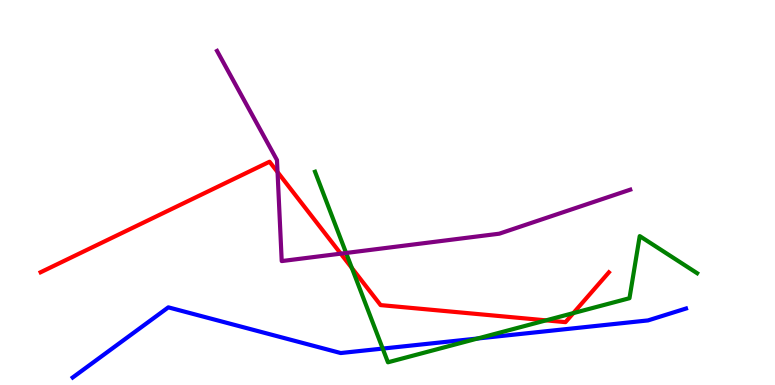[{'lines': ['blue', 'red'], 'intersections': []}, {'lines': ['green', 'red'], 'intersections': [{'x': 4.54, 'y': 3.04}, {'x': 7.05, 'y': 1.68}, {'x': 7.4, 'y': 1.87}]}, {'lines': ['purple', 'red'], 'intersections': [{'x': 3.58, 'y': 5.53}, {'x': 4.4, 'y': 3.41}]}, {'lines': ['blue', 'green'], 'intersections': [{'x': 4.94, 'y': 0.946}, {'x': 6.16, 'y': 1.21}]}, {'lines': ['blue', 'purple'], 'intersections': []}, {'lines': ['green', 'purple'], 'intersections': [{'x': 4.47, 'y': 3.43}]}]